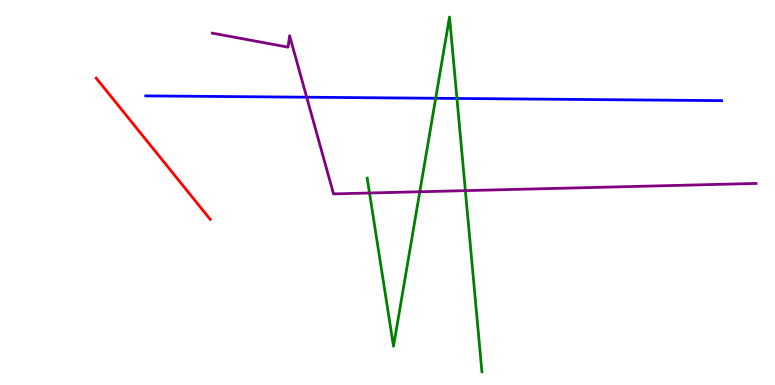[{'lines': ['blue', 'red'], 'intersections': []}, {'lines': ['green', 'red'], 'intersections': []}, {'lines': ['purple', 'red'], 'intersections': []}, {'lines': ['blue', 'green'], 'intersections': [{'x': 5.62, 'y': 7.45}, {'x': 5.9, 'y': 7.44}]}, {'lines': ['blue', 'purple'], 'intersections': [{'x': 3.96, 'y': 7.48}]}, {'lines': ['green', 'purple'], 'intersections': [{'x': 4.77, 'y': 4.99}, {'x': 5.42, 'y': 5.02}, {'x': 6.0, 'y': 5.05}]}]